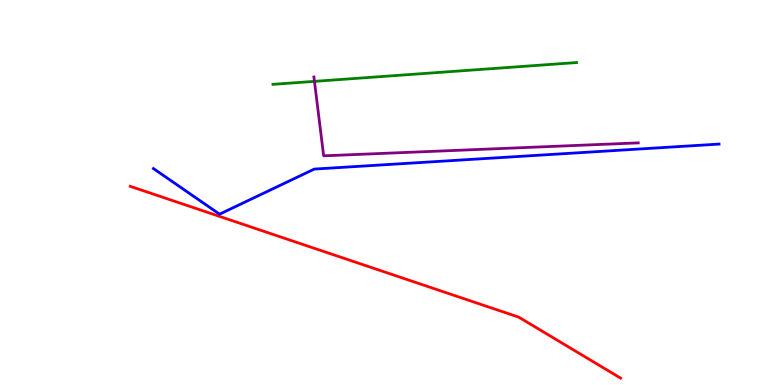[{'lines': ['blue', 'red'], 'intersections': []}, {'lines': ['green', 'red'], 'intersections': []}, {'lines': ['purple', 'red'], 'intersections': []}, {'lines': ['blue', 'green'], 'intersections': []}, {'lines': ['blue', 'purple'], 'intersections': []}, {'lines': ['green', 'purple'], 'intersections': [{'x': 4.06, 'y': 7.89}]}]